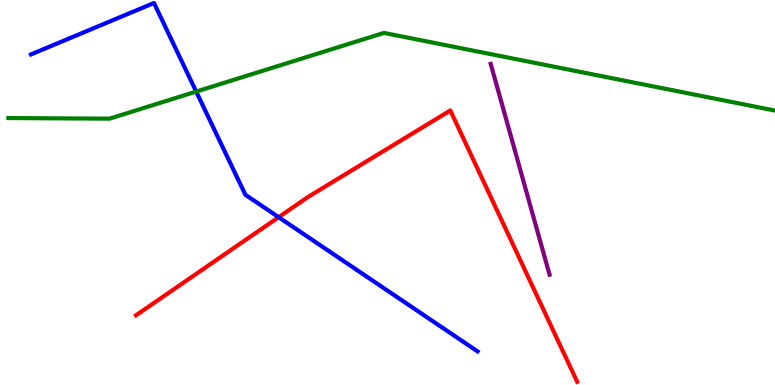[{'lines': ['blue', 'red'], 'intersections': [{'x': 3.6, 'y': 4.36}]}, {'lines': ['green', 'red'], 'intersections': []}, {'lines': ['purple', 'red'], 'intersections': []}, {'lines': ['blue', 'green'], 'intersections': [{'x': 2.53, 'y': 7.62}]}, {'lines': ['blue', 'purple'], 'intersections': []}, {'lines': ['green', 'purple'], 'intersections': []}]